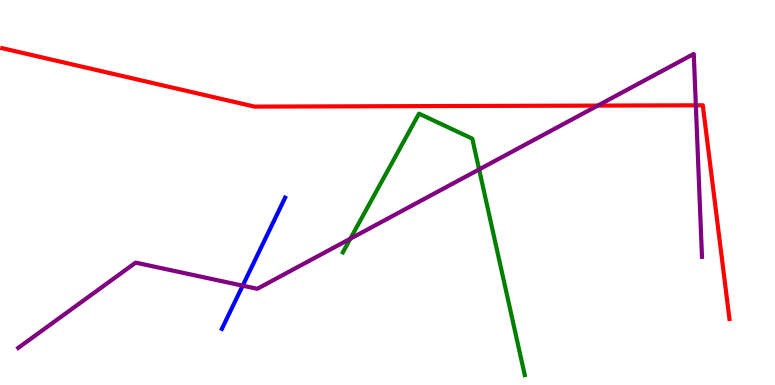[{'lines': ['blue', 'red'], 'intersections': []}, {'lines': ['green', 'red'], 'intersections': []}, {'lines': ['purple', 'red'], 'intersections': [{'x': 7.71, 'y': 7.26}, {'x': 8.98, 'y': 7.26}]}, {'lines': ['blue', 'green'], 'intersections': []}, {'lines': ['blue', 'purple'], 'intersections': [{'x': 3.13, 'y': 2.58}]}, {'lines': ['green', 'purple'], 'intersections': [{'x': 4.52, 'y': 3.8}, {'x': 6.18, 'y': 5.6}]}]